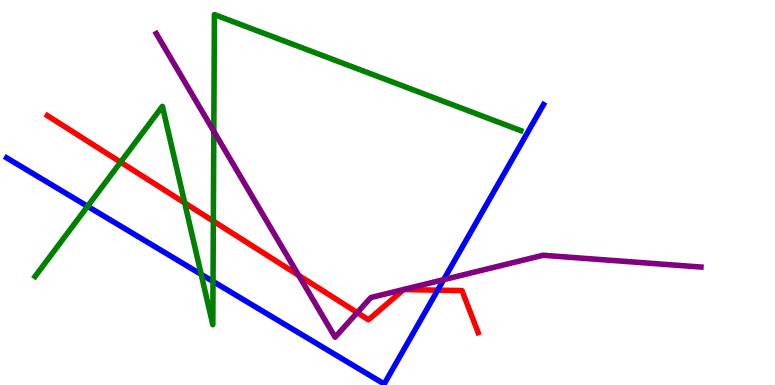[{'lines': ['blue', 'red'], 'intersections': [{'x': 5.65, 'y': 2.46}]}, {'lines': ['green', 'red'], 'intersections': [{'x': 1.56, 'y': 5.79}, {'x': 2.38, 'y': 4.73}, {'x': 2.75, 'y': 4.26}]}, {'lines': ['purple', 'red'], 'intersections': [{'x': 3.85, 'y': 2.85}, {'x': 4.61, 'y': 1.88}]}, {'lines': ['blue', 'green'], 'intersections': [{'x': 1.13, 'y': 4.64}, {'x': 2.6, 'y': 2.87}, {'x': 2.75, 'y': 2.69}]}, {'lines': ['blue', 'purple'], 'intersections': [{'x': 5.72, 'y': 2.74}]}, {'lines': ['green', 'purple'], 'intersections': [{'x': 2.76, 'y': 6.59}]}]